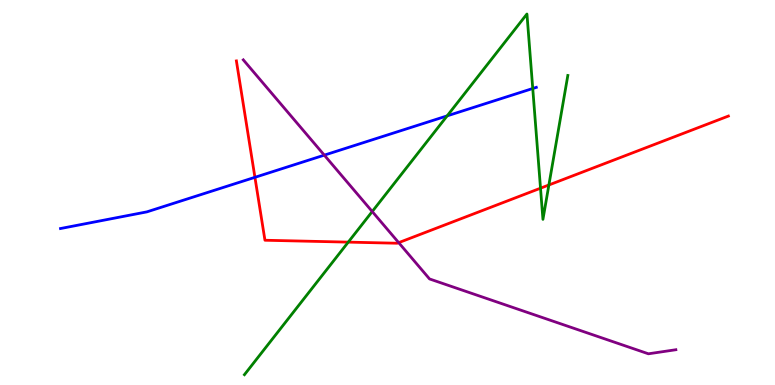[{'lines': ['blue', 'red'], 'intersections': [{'x': 3.29, 'y': 5.39}]}, {'lines': ['green', 'red'], 'intersections': [{'x': 4.49, 'y': 3.71}, {'x': 6.97, 'y': 5.11}, {'x': 7.08, 'y': 5.2}]}, {'lines': ['purple', 'red'], 'intersections': [{'x': 5.14, 'y': 3.7}]}, {'lines': ['blue', 'green'], 'intersections': [{'x': 5.77, 'y': 6.99}, {'x': 6.87, 'y': 7.7}]}, {'lines': ['blue', 'purple'], 'intersections': [{'x': 4.18, 'y': 5.97}]}, {'lines': ['green', 'purple'], 'intersections': [{'x': 4.8, 'y': 4.51}]}]